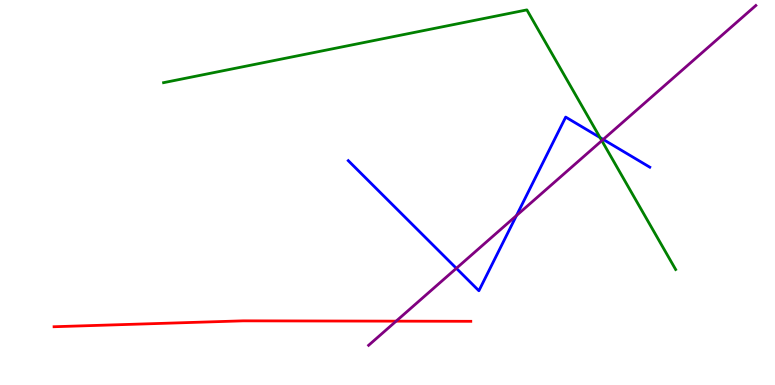[{'lines': ['blue', 'red'], 'intersections': []}, {'lines': ['green', 'red'], 'intersections': []}, {'lines': ['purple', 'red'], 'intersections': [{'x': 5.11, 'y': 1.66}]}, {'lines': ['blue', 'green'], 'intersections': [{'x': 7.74, 'y': 6.43}]}, {'lines': ['blue', 'purple'], 'intersections': [{'x': 5.89, 'y': 3.03}, {'x': 6.66, 'y': 4.4}, {'x': 7.78, 'y': 6.38}]}, {'lines': ['green', 'purple'], 'intersections': [{'x': 7.77, 'y': 6.35}]}]